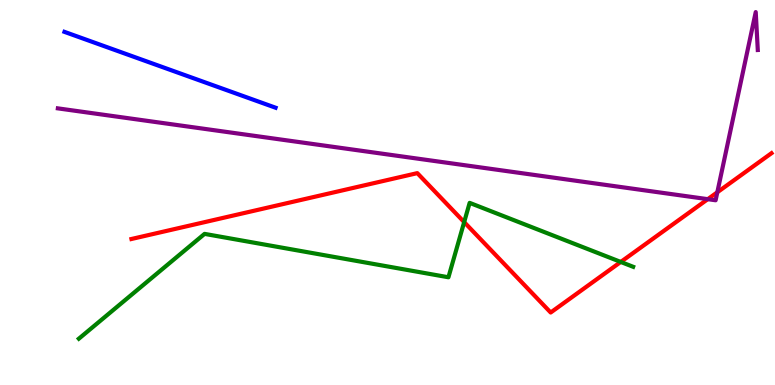[{'lines': ['blue', 'red'], 'intersections': []}, {'lines': ['green', 'red'], 'intersections': [{'x': 5.99, 'y': 4.23}, {'x': 8.01, 'y': 3.2}]}, {'lines': ['purple', 'red'], 'intersections': [{'x': 9.13, 'y': 4.83}, {'x': 9.26, 'y': 5.01}]}, {'lines': ['blue', 'green'], 'intersections': []}, {'lines': ['blue', 'purple'], 'intersections': []}, {'lines': ['green', 'purple'], 'intersections': []}]